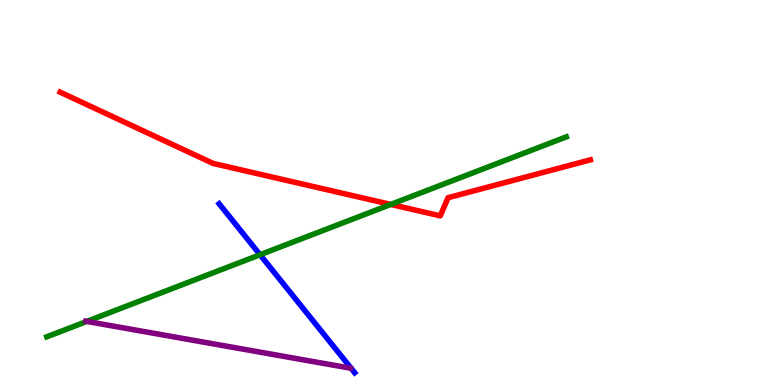[{'lines': ['blue', 'red'], 'intersections': []}, {'lines': ['green', 'red'], 'intersections': [{'x': 5.04, 'y': 4.69}]}, {'lines': ['purple', 'red'], 'intersections': []}, {'lines': ['blue', 'green'], 'intersections': [{'x': 3.36, 'y': 3.38}]}, {'lines': ['blue', 'purple'], 'intersections': []}, {'lines': ['green', 'purple'], 'intersections': [{'x': 1.12, 'y': 1.65}]}]